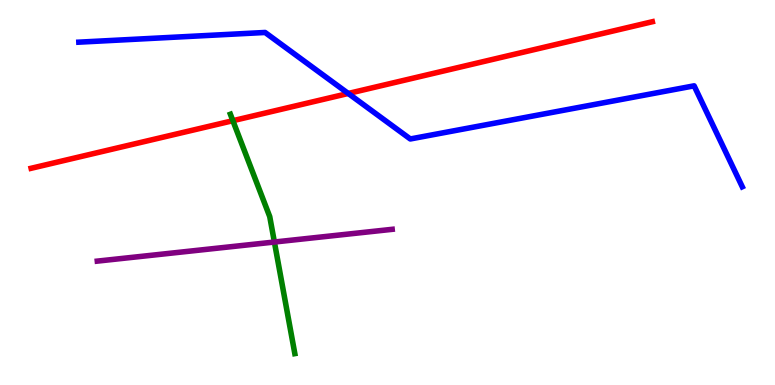[{'lines': ['blue', 'red'], 'intersections': [{'x': 4.49, 'y': 7.57}]}, {'lines': ['green', 'red'], 'intersections': [{'x': 3.0, 'y': 6.87}]}, {'lines': ['purple', 'red'], 'intersections': []}, {'lines': ['blue', 'green'], 'intersections': []}, {'lines': ['blue', 'purple'], 'intersections': []}, {'lines': ['green', 'purple'], 'intersections': [{'x': 3.54, 'y': 3.71}]}]